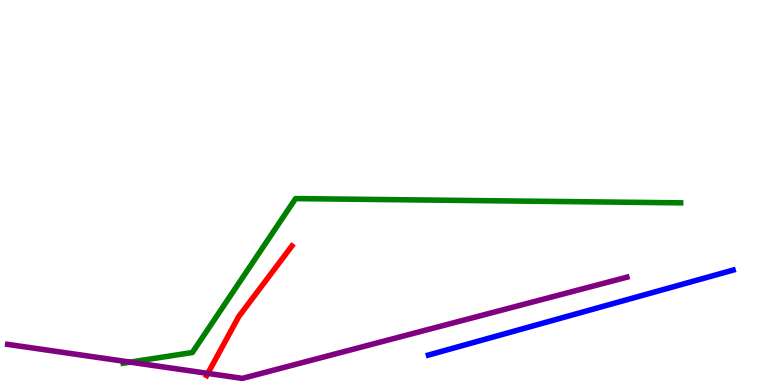[{'lines': ['blue', 'red'], 'intersections': []}, {'lines': ['green', 'red'], 'intersections': []}, {'lines': ['purple', 'red'], 'intersections': [{'x': 2.68, 'y': 0.302}]}, {'lines': ['blue', 'green'], 'intersections': []}, {'lines': ['blue', 'purple'], 'intersections': []}, {'lines': ['green', 'purple'], 'intersections': [{'x': 1.68, 'y': 0.594}]}]